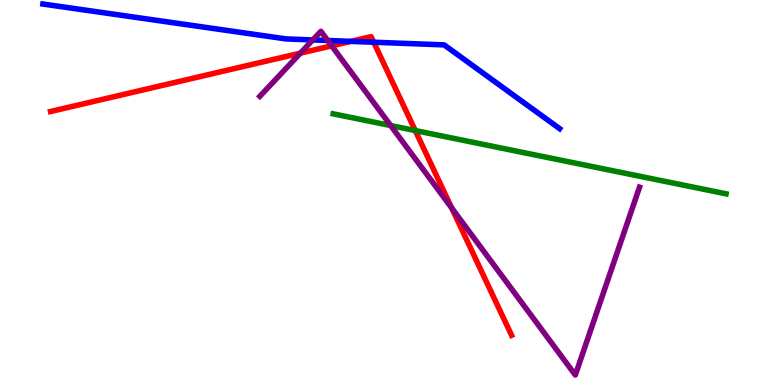[{'lines': ['blue', 'red'], 'intersections': [{'x': 4.53, 'y': 8.93}, {'x': 4.82, 'y': 8.9}]}, {'lines': ['green', 'red'], 'intersections': [{'x': 5.36, 'y': 6.61}]}, {'lines': ['purple', 'red'], 'intersections': [{'x': 3.88, 'y': 8.62}, {'x': 4.28, 'y': 8.81}, {'x': 5.83, 'y': 4.6}]}, {'lines': ['blue', 'green'], 'intersections': []}, {'lines': ['blue', 'purple'], 'intersections': [{'x': 4.04, 'y': 8.96}, {'x': 4.23, 'y': 8.95}]}, {'lines': ['green', 'purple'], 'intersections': [{'x': 5.04, 'y': 6.74}]}]